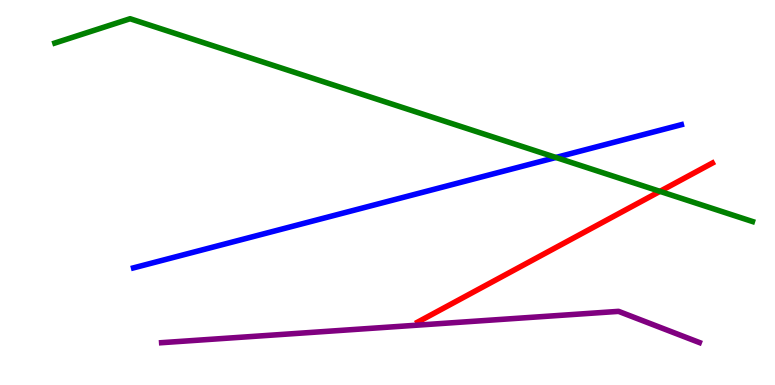[{'lines': ['blue', 'red'], 'intersections': []}, {'lines': ['green', 'red'], 'intersections': [{'x': 8.52, 'y': 5.03}]}, {'lines': ['purple', 'red'], 'intersections': []}, {'lines': ['blue', 'green'], 'intersections': [{'x': 7.17, 'y': 5.91}]}, {'lines': ['blue', 'purple'], 'intersections': []}, {'lines': ['green', 'purple'], 'intersections': []}]